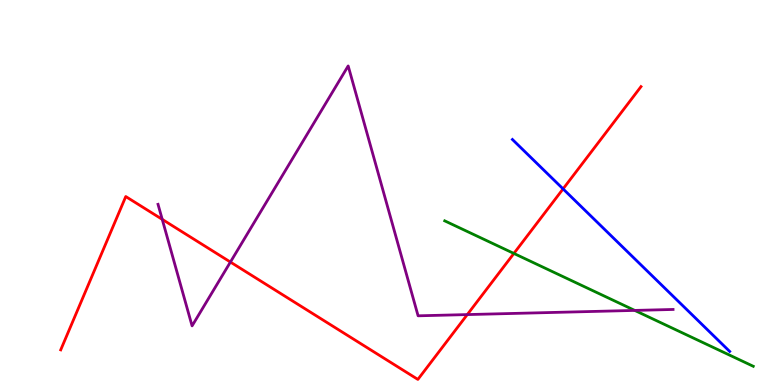[{'lines': ['blue', 'red'], 'intersections': [{'x': 7.27, 'y': 5.09}]}, {'lines': ['green', 'red'], 'intersections': [{'x': 6.63, 'y': 3.42}]}, {'lines': ['purple', 'red'], 'intersections': [{'x': 2.09, 'y': 4.3}, {'x': 2.97, 'y': 3.19}, {'x': 6.03, 'y': 1.83}]}, {'lines': ['blue', 'green'], 'intersections': []}, {'lines': ['blue', 'purple'], 'intersections': []}, {'lines': ['green', 'purple'], 'intersections': [{'x': 8.19, 'y': 1.94}]}]